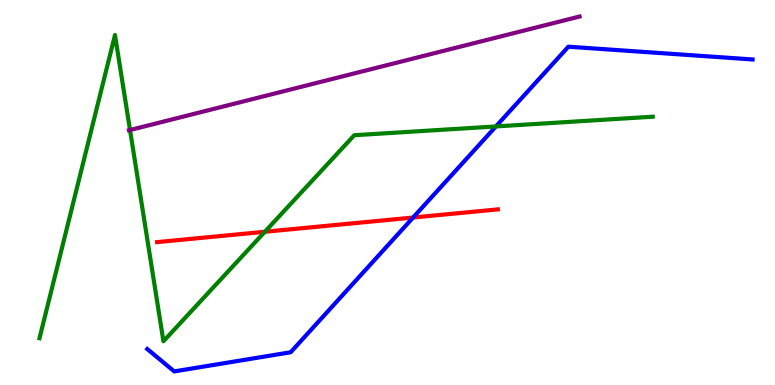[{'lines': ['blue', 'red'], 'intersections': [{'x': 5.33, 'y': 4.35}]}, {'lines': ['green', 'red'], 'intersections': [{'x': 3.42, 'y': 3.98}]}, {'lines': ['purple', 'red'], 'intersections': []}, {'lines': ['blue', 'green'], 'intersections': [{'x': 6.4, 'y': 6.72}]}, {'lines': ['blue', 'purple'], 'intersections': []}, {'lines': ['green', 'purple'], 'intersections': [{'x': 1.68, 'y': 6.62}]}]